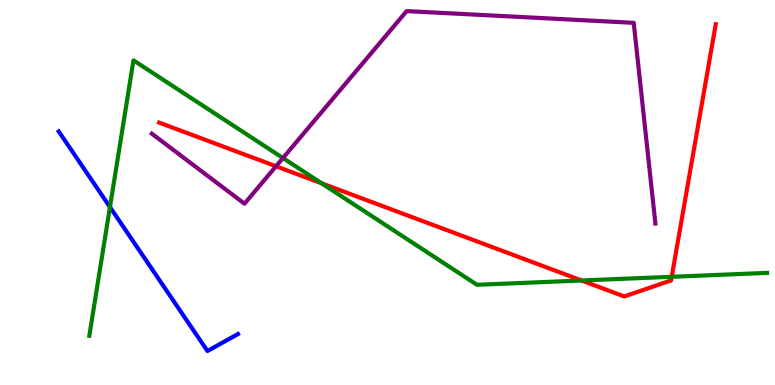[{'lines': ['blue', 'red'], 'intersections': []}, {'lines': ['green', 'red'], 'intersections': [{'x': 4.15, 'y': 5.24}, {'x': 7.5, 'y': 2.71}, {'x': 8.67, 'y': 2.81}]}, {'lines': ['purple', 'red'], 'intersections': [{'x': 3.56, 'y': 5.68}]}, {'lines': ['blue', 'green'], 'intersections': [{'x': 1.42, 'y': 4.62}]}, {'lines': ['blue', 'purple'], 'intersections': []}, {'lines': ['green', 'purple'], 'intersections': [{'x': 3.65, 'y': 5.9}]}]